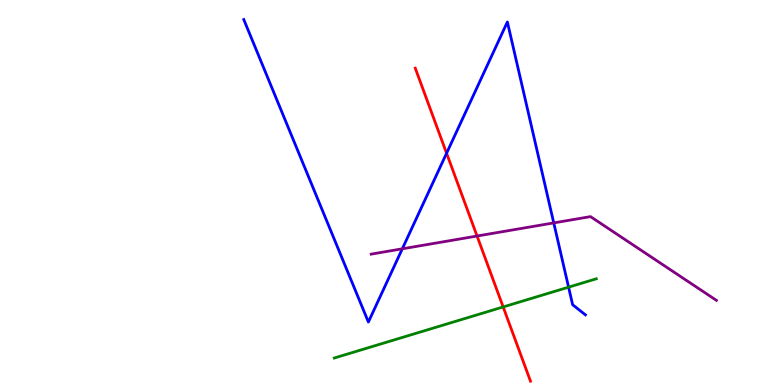[{'lines': ['blue', 'red'], 'intersections': [{'x': 5.76, 'y': 6.02}]}, {'lines': ['green', 'red'], 'intersections': [{'x': 6.49, 'y': 2.03}]}, {'lines': ['purple', 'red'], 'intersections': [{'x': 6.16, 'y': 3.87}]}, {'lines': ['blue', 'green'], 'intersections': [{'x': 7.34, 'y': 2.54}]}, {'lines': ['blue', 'purple'], 'intersections': [{'x': 5.19, 'y': 3.54}, {'x': 7.15, 'y': 4.21}]}, {'lines': ['green', 'purple'], 'intersections': []}]